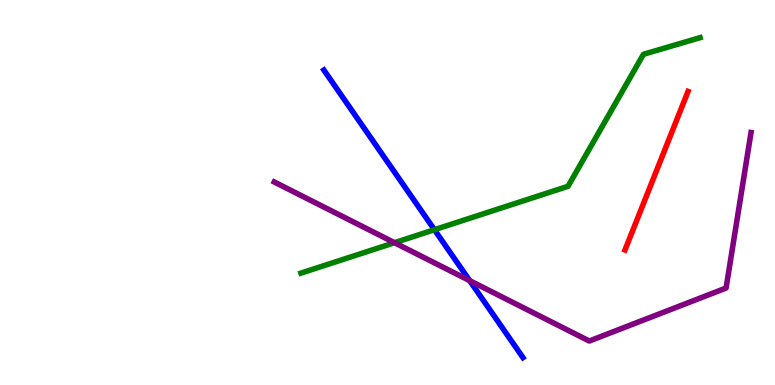[{'lines': ['blue', 'red'], 'intersections': []}, {'lines': ['green', 'red'], 'intersections': []}, {'lines': ['purple', 'red'], 'intersections': []}, {'lines': ['blue', 'green'], 'intersections': [{'x': 5.61, 'y': 4.03}]}, {'lines': ['blue', 'purple'], 'intersections': [{'x': 6.06, 'y': 2.71}]}, {'lines': ['green', 'purple'], 'intersections': [{'x': 5.09, 'y': 3.7}]}]